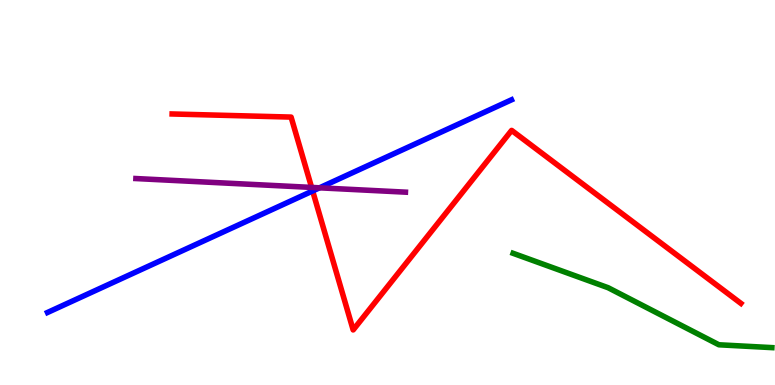[{'lines': ['blue', 'red'], 'intersections': [{'x': 4.03, 'y': 5.04}]}, {'lines': ['green', 'red'], 'intersections': []}, {'lines': ['purple', 'red'], 'intersections': [{'x': 4.02, 'y': 5.13}]}, {'lines': ['blue', 'green'], 'intersections': []}, {'lines': ['blue', 'purple'], 'intersections': [{'x': 4.12, 'y': 5.12}]}, {'lines': ['green', 'purple'], 'intersections': []}]